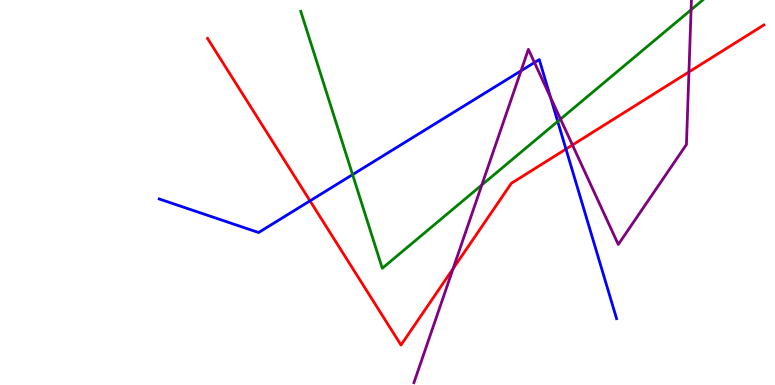[{'lines': ['blue', 'red'], 'intersections': [{'x': 4.0, 'y': 4.78}, {'x': 7.3, 'y': 6.13}]}, {'lines': ['green', 'red'], 'intersections': []}, {'lines': ['purple', 'red'], 'intersections': [{'x': 5.85, 'y': 3.02}, {'x': 7.39, 'y': 6.23}, {'x': 8.89, 'y': 8.13}]}, {'lines': ['blue', 'green'], 'intersections': [{'x': 4.55, 'y': 5.46}, {'x': 7.2, 'y': 6.85}]}, {'lines': ['blue', 'purple'], 'intersections': [{'x': 6.72, 'y': 8.16}, {'x': 6.9, 'y': 8.38}, {'x': 7.1, 'y': 7.47}]}, {'lines': ['green', 'purple'], 'intersections': [{'x': 6.22, 'y': 5.2}, {'x': 7.23, 'y': 6.91}, {'x': 8.92, 'y': 9.75}]}]